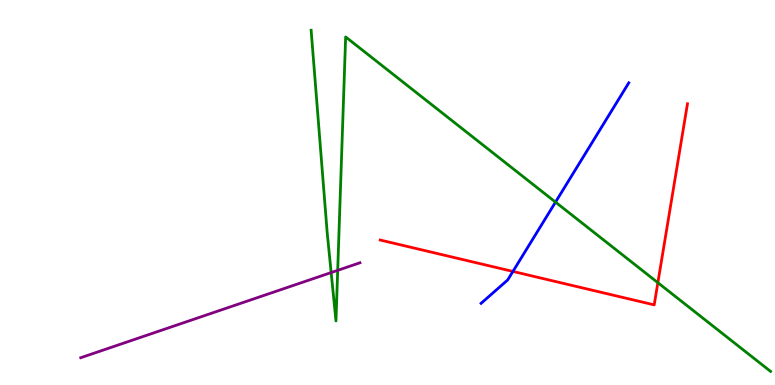[{'lines': ['blue', 'red'], 'intersections': [{'x': 6.62, 'y': 2.95}]}, {'lines': ['green', 'red'], 'intersections': [{'x': 8.49, 'y': 2.66}]}, {'lines': ['purple', 'red'], 'intersections': []}, {'lines': ['blue', 'green'], 'intersections': [{'x': 7.17, 'y': 4.75}]}, {'lines': ['blue', 'purple'], 'intersections': []}, {'lines': ['green', 'purple'], 'intersections': [{'x': 4.27, 'y': 2.92}, {'x': 4.36, 'y': 2.98}]}]